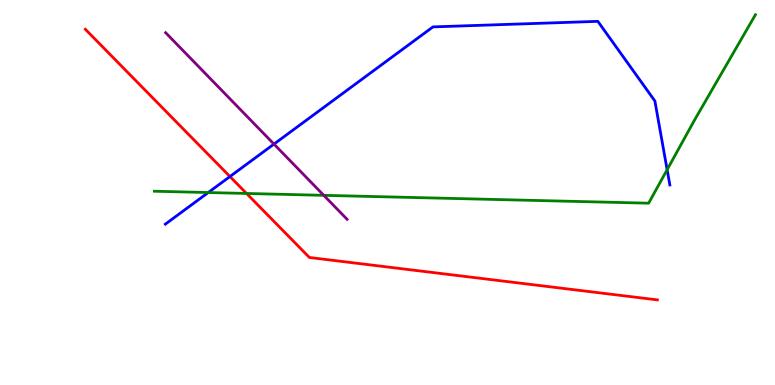[{'lines': ['blue', 'red'], 'intersections': [{'x': 2.97, 'y': 5.41}]}, {'lines': ['green', 'red'], 'intersections': [{'x': 3.18, 'y': 4.97}]}, {'lines': ['purple', 'red'], 'intersections': []}, {'lines': ['blue', 'green'], 'intersections': [{'x': 2.69, 'y': 5.0}, {'x': 8.61, 'y': 5.59}]}, {'lines': ['blue', 'purple'], 'intersections': [{'x': 3.54, 'y': 6.26}]}, {'lines': ['green', 'purple'], 'intersections': [{'x': 4.18, 'y': 4.93}]}]